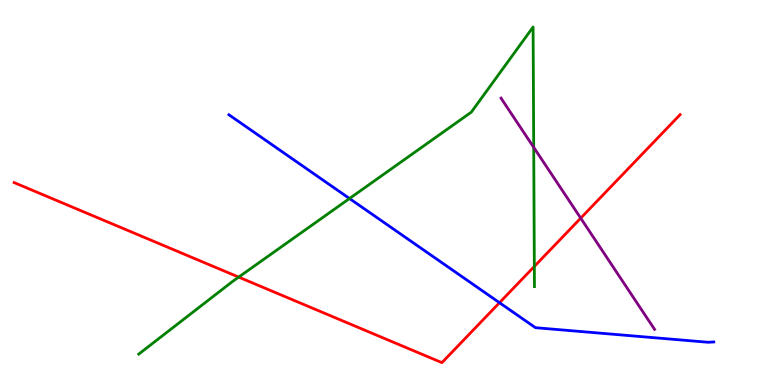[{'lines': ['blue', 'red'], 'intersections': [{'x': 6.45, 'y': 2.14}]}, {'lines': ['green', 'red'], 'intersections': [{'x': 3.08, 'y': 2.8}, {'x': 6.89, 'y': 3.08}]}, {'lines': ['purple', 'red'], 'intersections': [{'x': 7.49, 'y': 4.33}]}, {'lines': ['blue', 'green'], 'intersections': [{'x': 4.51, 'y': 4.84}]}, {'lines': ['blue', 'purple'], 'intersections': []}, {'lines': ['green', 'purple'], 'intersections': [{'x': 6.89, 'y': 6.17}]}]